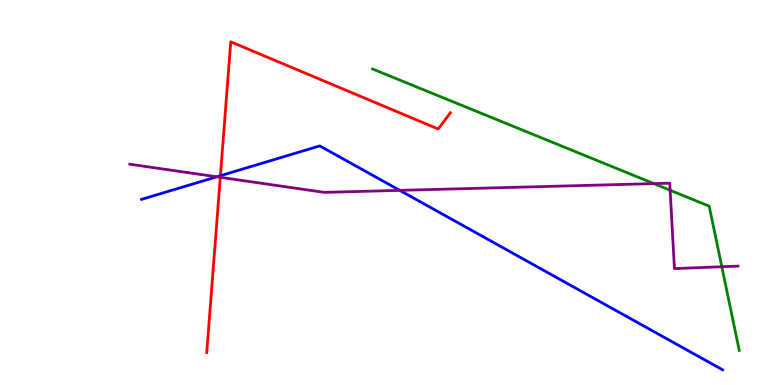[{'lines': ['blue', 'red'], 'intersections': [{'x': 2.84, 'y': 5.44}]}, {'lines': ['green', 'red'], 'intersections': []}, {'lines': ['purple', 'red'], 'intersections': [{'x': 2.84, 'y': 5.39}]}, {'lines': ['blue', 'green'], 'intersections': []}, {'lines': ['blue', 'purple'], 'intersections': [{'x': 2.8, 'y': 5.41}, {'x': 5.16, 'y': 5.06}]}, {'lines': ['green', 'purple'], 'intersections': [{'x': 8.44, 'y': 5.23}, {'x': 8.65, 'y': 5.06}, {'x': 9.31, 'y': 3.07}]}]